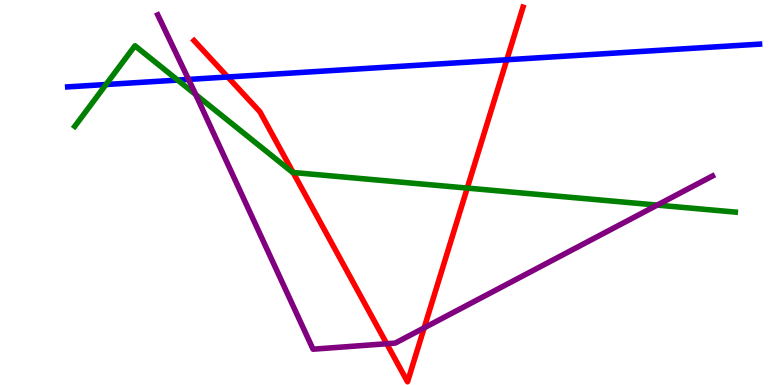[{'lines': ['blue', 'red'], 'intersections': [{'x': 2.94, 'y': 8.0}, {'x': 6.54, 'y': 8.45}]}, {'lines': ['green', 'red'], 'intersections': [{'x': 3.78, 'y': 5.52}, {'x': 6.03, 'y': 5.11}]}, {'lines': ['purple', 'red'], 'intersections': [{'x': 4.99, 'y': 1.07}, {'x': 5.47, 'y': 1.48}]}, {'lines': ['blue', 'green'], 'intersections': [{'x': 1.37, 'y': 7.8}, {'x': 2.29, 'y': 7.92}]}, {'lines': ['blue', 'purple'], 'intersections': [{'x': 2.43, 'y': 7.94}]}, {'lines': ['green', 'purple'], 'intersections': [{'x': 2.53, 'y': 7.54}, {'x': 8.48, 'y': 4.67}]}]